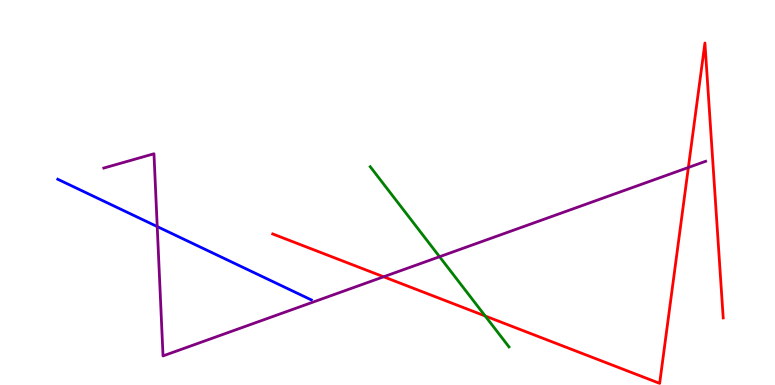[{'lines': ['blue', 'red'], 'intersections': []}, {'lines': ['green', 'red'], 'intersections': [{'x': 6.26, 'y': 1.79}]}, {'lines': ['purple', 'red'], 'intersections': [{'x': 4.95, 'y': 2.81}, {'x': 8.88, 'y': 5.65}]}, {'lines': ['blue', 'green'], 'intersections': []}, {'lines': ['blue', 'purple'], 'intersections': [{'x': 2.03, 'y': 4.11}]}, {'lines': ['green', 'purple'], 'intersections': [{'x': 5.67, 'y': 3.33}]}]